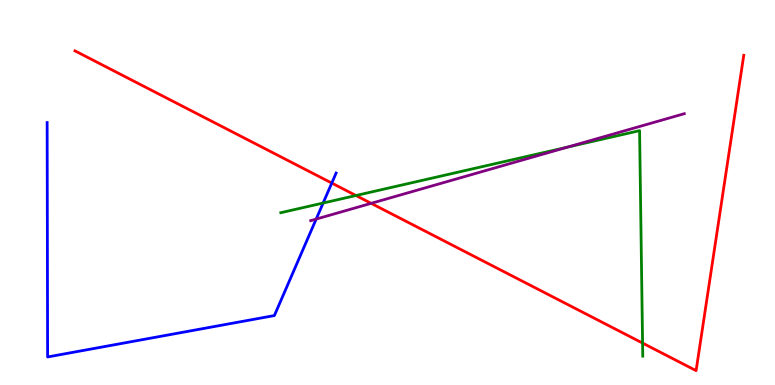[{'lines': ['blue', 'red'], 'intersections': [{'x': 4.28, 'y': 5.24}]}, {'lines': ['green', 'red'], 'intersections': [{'x': 4.59, 'y': 4.92}, {'x': 8.29, 'y': 1.09}]}, {'lines': ['purple', 'red'], 'intersections': [{'x': 4.79, 'y': 4.72}]}, {'lines': ['blue', 'green'], 'intersections': [{'x': 4.17, 'y': 4.73}]}, {'lines': ['blue', 'purple'], 'intersections': [{'x': 4.08, 'y': 4.31}]}, {'lines': ['green', 'purple'], 'intersections': [{'x': 7.32, 'y': 6.18}]}]